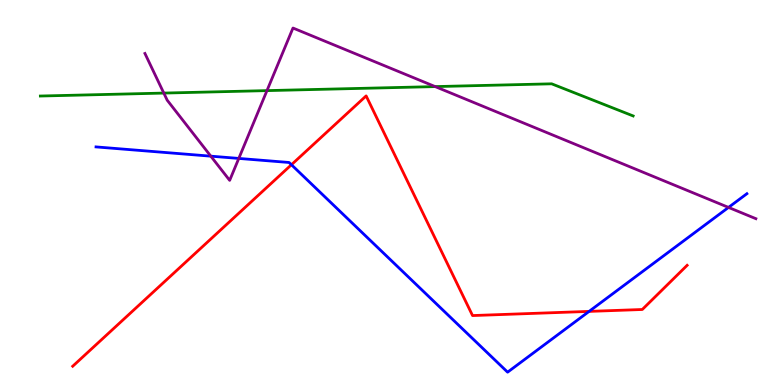[{'lines': ['blue', 'red'], 'intersections': [{'x': 3.76, 'y': 5.72}, {'x': 7.6, 'y': 1.91}]}, {'lines': ['green', 'red'], 'intersections': []}, {'lines': ['purple', 'red'], 'intersections': []}, {'lines': ['blue', 'green'], 'intersections': []}, {'lines': ['blue', 'purple'], 'intersections': [{'x': 2.72, 'y': 5.94}, {'x': 3.08, 'y': 5.89}, {'x': 9.4, 'y': 4.61}]}, {'lines': ['green', 'purple'], 'intersections': [{'x': 2.11, 'y': 7.58}, {'x': 3.44, 'y': 7.65}, {'x': 5.62, 'y': 7.75}]}]